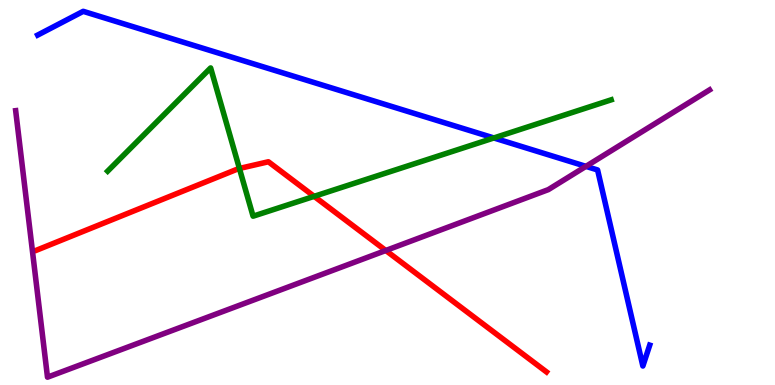[{'lines': ['blue', 'red'], 'intersections': []}, {'lines': ['green', 'red'], 'intersections': [{'x': 3.09, 'y': 5.62}, {'x': 4.05, 'y': 4.9}]}, {'lines': ['purple', 'red'], 'intersections': [{'x': 4.98, 'y': 3.49}]}, {'lines': ['blue', 'green'], 'intersections': [{'x': 6.37, 'y': 6.42}]}, {'lines': ['blue', 'purple'], 'intersections': [{'x': 7.56, 'y': 5.68}]}, {'lines': ['green', 'purple'], 'intersections': []}]